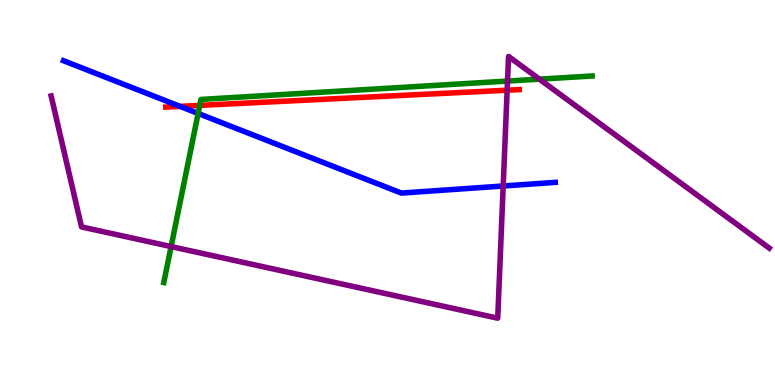[{'lines': ['blue', 'red'], 'intersections': [{'x': 2.32, 'y': 7.24}]}, {'lines': ['green', 'red'], 'intersections': [{'x': 2.58, 'y': 7.26}]}, {'lines': ['purple', 'red'], 'intersections': [{'x': 6.54, 'y': 7.66}]}, {'lines': ['blue', 'green'], 'intersections': [{'x': 2.56, 'y': 7.05}]}, {'lines': ['blue', 'purple'], 'intersections': [{'x': 6.49, 'y': 5.17}]}, {'lines': ['green', 'purple'], 'intersections': [{'x': 2.21, 'y': 3.6}, {'x': 6.55, 'y': 7.89}, {'x': 6.96, 'y': 7.94}]}]